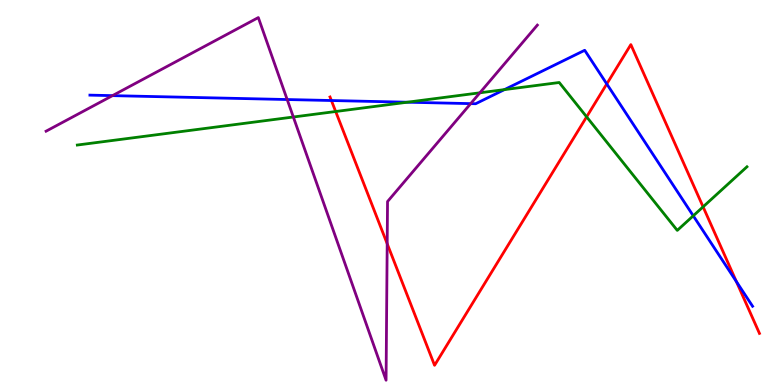[{'lines': ['blue', 'red'], 'intersections': [{'x': 4.28, 'y': 7.39}, {'x': 7.83, 'y': 7.82}, {'x': 9.5, 'y': 2.69}]}, {'lines': ['green', 'red'], 'intersections': [{'x': 4.33, 'y': 7.1}, {'x': 7.57, 'y': 6.97}, {'x': 9.07, 'y': 4.63}]}, {'lines': ['purple', 'red'], 'intersections': [{'x': 5.0, 'y': 3.67}]}, {'lines': ['blue', 'green'], 'intersections': [{'x': 5.26, 'y': 7.35}, {'x': 6.51, 'y': 7.67}, {'x': 8.95, 'y': 4.39}]}, {'lines': ['blue', 'purple'], 'intersections': [{'x': 1.45, 'y': 7.52}, {'x': 3.71, 'y': 7.41}, {'x': 6.07, 'y': 7.31}]}, {'lines': ['green', 'purple'], 'intersections': [{'x': 3.79, 'y': 6.96}, {'x': 6.19, 'y': 7.59}]}]